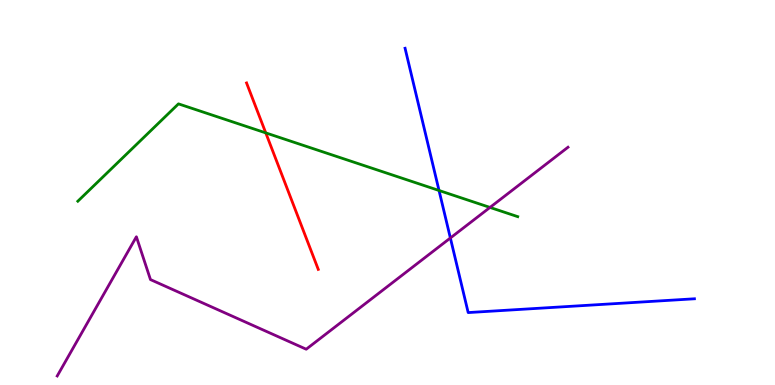[{'lines': ['blue', 'red'], 'intersections': []}, {'lines': ['green', 'red'], 'intersections': [{'x': 3.43, 'y': 6.55}]}, {'lines': ['purple', 'red'], 'intersections': []}, {'lines': ['blue', 'green'], 'intersections': [{'x': 5.66, 'y': 5.05}]}, {'lines': ['blue', 'purple'], 'intersections': [{'x': 5.81, 'y': 3.82}]}, {'lines': ['green', 'purple'], 'intersections': [{'x': 6.32, 'y': 4.61}]}]